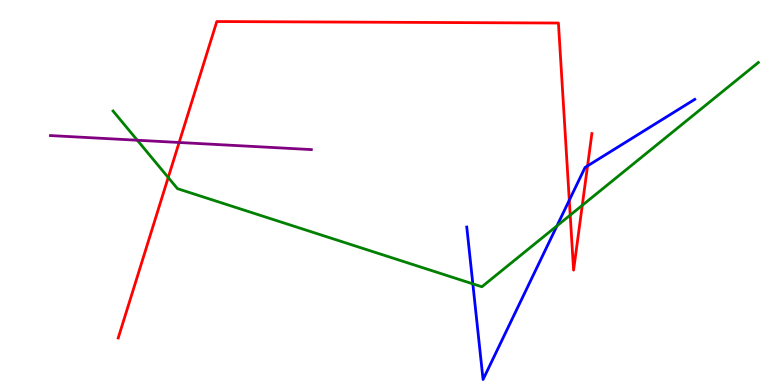[{'lines': ['blue', 'red'], 'intersections': [{'x': 7.35, 'y': 4.8}, {'x': 7.58, 'y': 5.69}]}, {'lines': ['green', 'red'], 'intersections': [{'x': 2.17, 'y': 5.39}, {'x': 7.36, 'y': 4.41}, {'x': 7.51, 'y': 4.67}]}, {'lines': ['purple', 'red'], 'intersections': [{'x': 2.31, 'y': 6.3}]}, {'lines': ['blue', 'green'], 'intersections': [{'x': 6.1, 'y': 2.63}, {'x': 7.19, 'y': 4.13}]}, {'lines': ['blue', 'purple'], 'intersections': []}, {'lines': ['green', 'purple'], 'intersections': [{'x': 1.77, 'y': 6.36}]}]